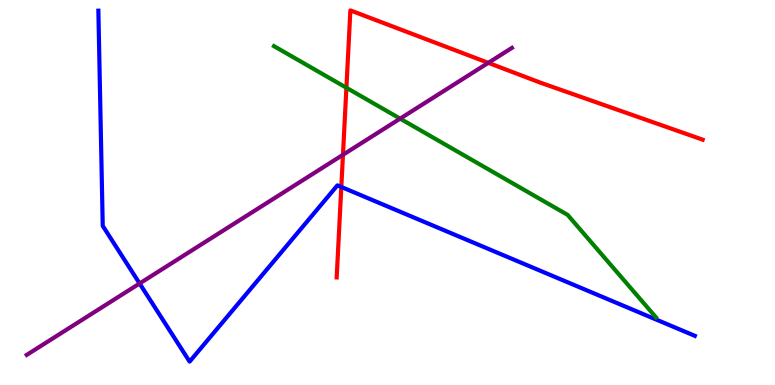[{'lines': ['blue', 'red'], 'intersections': [{'x': 4.4, 'y': 5.14}]}, {'lines': ['green', 'red'], 'intersections': [{'x': 4.47, 'y': 7.72}]}, {'lines': ['purple', 'red'], 'intersections': [{'x': 4.43, 'y': 5.98}, {'x': 6.3, 'y': 8.37}]}, {'lines': ['blue', 'green'], 'intersections': []}, {'lines': ['blue', 'purple'], 'intersections': [{'x': 1.8, 'y': 2.64}]}, {'lines': ['green', 'purple'], 'intersections': [{'x': 5.16, 'y': 6.92}]}]